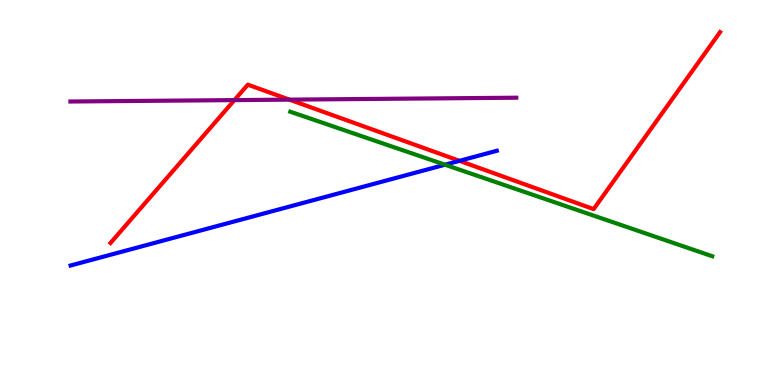[{'lines': ['blue', 'red'], 'intersections': [{'x': 5.93, 'y': 5.82}]}, {'lines': ['green', 'red'], 'intersections': []}, {'lines': ['purple', 'red'], 'intersections': [{'x': 3.02, 'y': 7.4}, {'x': 3.73, 'y': 7.41}]}, {'lines': ['blue', 'green'], 'intersections': [{'x': 5.74, 'y': 5.72}]}, {'lines': ['blue', 'purple'], 'intersections': []}, {'lines': ['green', 'purple'], 'intersections': []}]